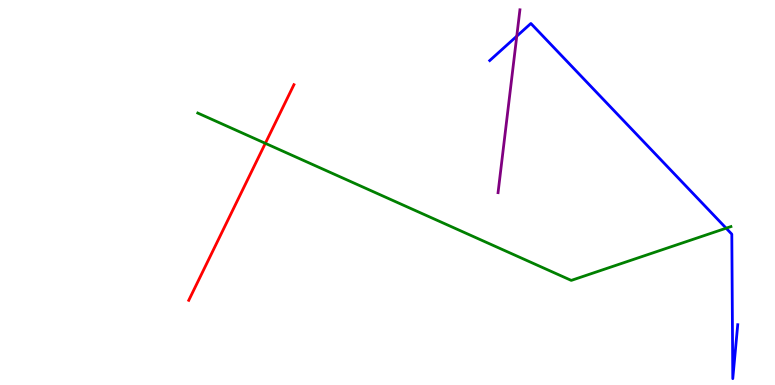[{'lines': ['blue', 'red'], 'intersections': []}, {'lines': ['green', 'red'], 'intersections': [{'x': 3.42, 'y': 6.28}]}, {'lines': ['purple', 'red'], 'intersections': []}, {'lines': ['blue', 'green'], 'intersections': [{'x': 9.37, 'y': 4.07}]}, {'lines': ['blue', 'purple'], 'intersections': [{'x': 6.67, 'y': 9.06}]}, {'lines': ['green', 'purple'], 'intersections': []}]